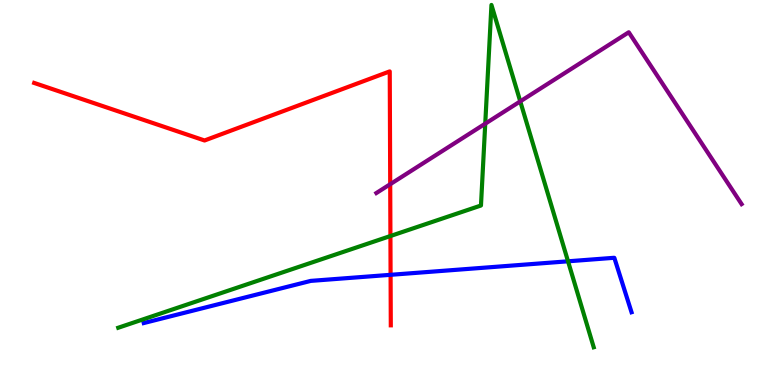[{'lines': ['blue', 'red'], 'intersections': [{'x': 5.04, 'y': 2.86}]}, {'lines': ['green', 'red'], 'intersections': [{'x': 5.04, 'y': 3.87}]}, {'lines': ['purple', 'red'], 'intersections': [{'x': 5.03, 'y': 5.22}]}, {'lines': ['blue', 'green'], 'intersections': [{'x': 7.33, 'y': 3.21}]}, {'lines': ['blue', 'purple'], 'intersections': []}, {'lines': ['green', 'purple'], 'intersections': [{'x': 6.26, 'y': 6.79}, {'x': 6.71, 'y': 7.37}]}]